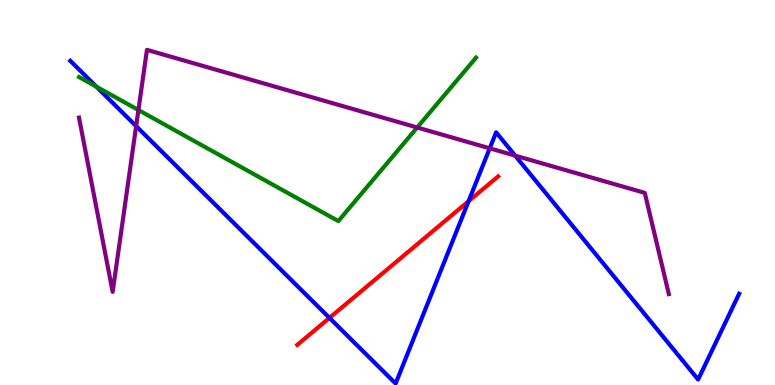[{'lines': ['blue', 'red'], 'intersections': [{'x': 4.25, 'y': 1.74}, {'x': 6.05, 'y': 4.77}]}, {'lines': ['green', 'red'], 'intersections': []}, {'lines': ['purple', 'red'], 'intersections': []}, {'lines': ['blue', 'green'], 'intersections': [{'x': 1.24, 'y': 7.75}]}, {'lines': ['blue', 'purple'], 'intersections': [{'x': 1.76, 'y': 6.72}, {'x': 6.32, 'y': 6.15}, {'x': 6.65, 'y': 5.96}]}, {'lines': ['green', 'purple'], 'intersections': [{'x': 1.79, 'y': 7.14}, {'x': 5.38, 'y': 6.69}]}]